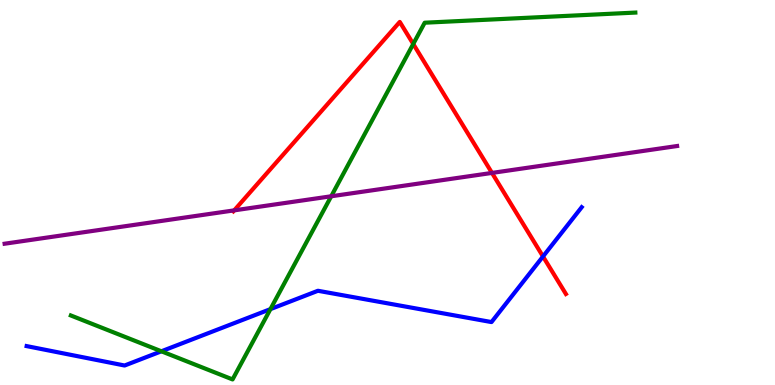[{'lines': ['blue', 'red'], 'intersections': [{'x': 7.01, 'y': 3.34}]}, {'lines': ['green', 'red'], 'intersections': [{'x': 5.33, 'y': 8.86}]}, {'lines': ['purple', 'red'], 'intersections': [{'x': 3.02, 'y': 4.54}, {'x': 6.35, 'y': 5.51}]}, {'lines': ['blue', 'green'], 'intersections': [{'x': 2.08, 'y': 0.876}, {'x': 3.49, 'y': 1.97}]}, {'lines': ['blue', 'purple'], 'intersections': []}, {'lines': ['green', 'purple'], 'intersections': [{'x': 4.27, 'y': 4.9}]}]